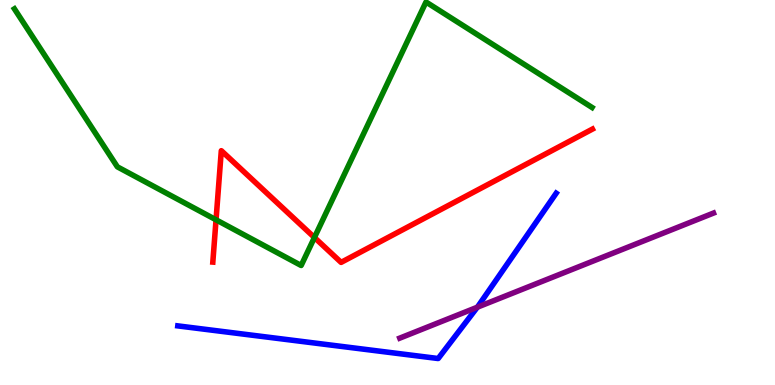[{'lines': ['blue', 'red'], 'intersections': []}, {'lines': ['green', 'red'], 'intersections': [{'x': 2.79, 'y': 4.29}, {'x': 4.06, 'y': 3.83}]}, {'lines': ['purple', 'red'], 'intersections': []}, {'lines': ['blue', 'green'], 'intersections': []}, {'lines': ['blue', 'purple'], 'intersections': [{'x': 6.16, 'y': 2.02}]}, {'lines': ['green', 'purple'], 'intersections': []}]